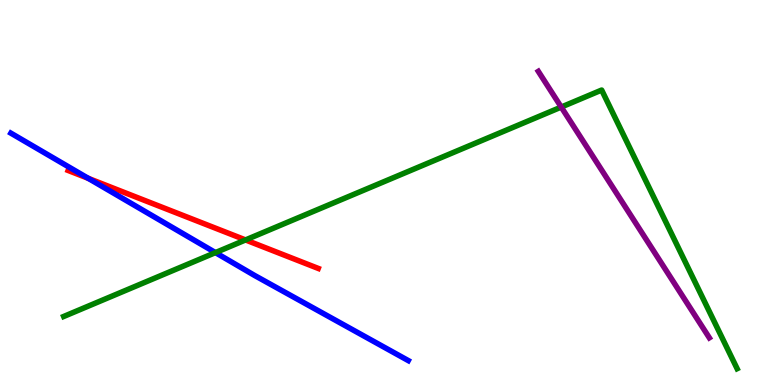[{'lines': ['blue', 'red'], 'intersections': [{'x': 1.14, 'y': 5.37}]}, {'lines': ['green', 'red'], 'intersections': [{'x': 3.17, 'y': 3.77}]}, {'lines': ['purple', 'red'], 'intersections': []}, {'lines': ['blue', 'green'], 'intersections': [{'x': 2.78, 'y': 3.44}]}, {'lines': ['blue', 'purple'], 'intersections': []}, {'lines': ['green', 'purple'], 'intersections': [{'x': 7.24, 'y': 7.22}]}]